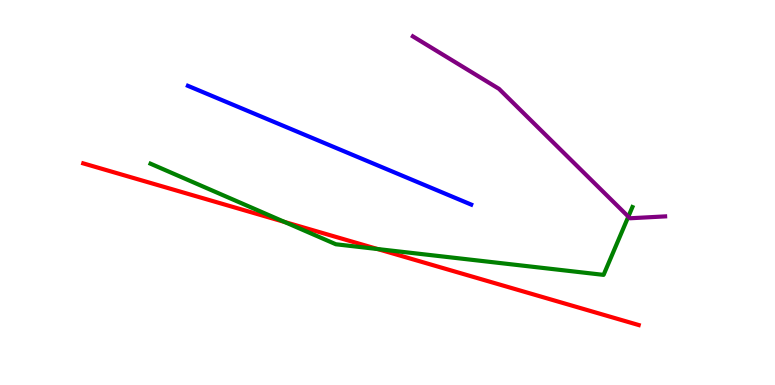[{'lines': ['blue', 'red'], 'intersections': []}, {'lines': ['green', 'red'], 'intersections': [{'x': 3.67, 'y': 4.23}, {'x': 4.87, 'y': 3.53}]}, {'lines': ['purple', 'red'], 'intersections': []}, {'lines': ['blue', 'green'], 'intersections': []}, {'lines': ['blue', 'purple'], 'intersections': []}, {'lines': ['green', 'purple'], 'intersections': [{'x': 8.11, 'y': 4.37}]}]